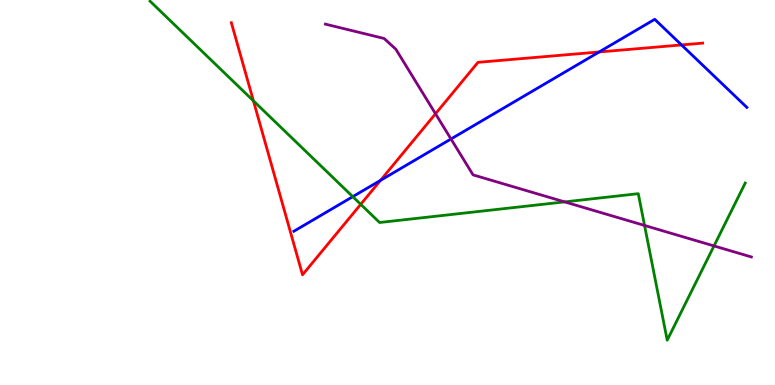[{'lines': ['blue', 'red'], 'intersections': [{'x': 4.91, 'y': 5.32}, {'x': 7.73, 'y': 8.65}, {'x': 8.79, 'y': 8.83}]}, {'lines': ['green', 'red'], 'intersections': [{'x': 3.27, 'y': 7.38}, {'x': 4.65, 'y': 4.69}]}, {'lines': ['purple', 'red'], 'intersections': [{'x': 5.62, 'y': 7.04}]}, {'lines': ['blue', 'green'], 'intersections': [{'x': 4.55, 'y': 4.89}]}, {'lines': ['blue', 'purple'], 'intersections': [{'x': 5.82, 'y': 6.39}]}, {'lines': ['green', 'purple'], 'intersections': [{'x': 7.29, 'y': 4.76}, {'x': 8.32, 'y': 4.14}, {'x': 9.21, 'y': 3.61}]}]